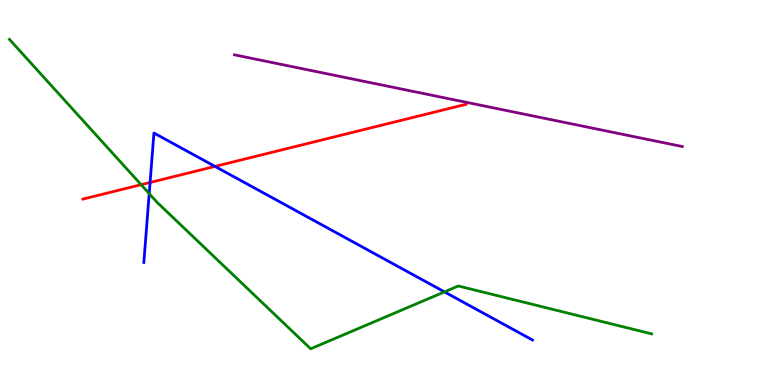[{'lines': ['blue', 'red'], 'intersections': [{'x': 1.94, 'y': 5.26}, {'x': 2.77, 'y': 5.68}]}, {'lines': ['green', 'red'], 'intersections': [{'x': 1.82, 'y': 5.2}]}, {'lines': ['purple', 'red'], 'intersections': []}, {'lines': ['blue', 'green'], 'intersections': [{'x': 1.93, 'y': 4.97}, {'x': 5.73, 'y': 2.42}]}, {'lines': ['blue', 'purple'], 'intersections': []}, {'lines': ['green', 'purple'], 'intersections': []}]